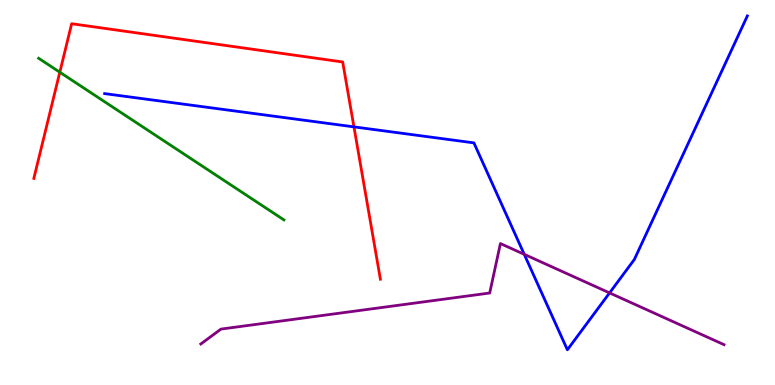[{'lines': ['blue', 'red'], 'intersections': [{'x': 4.57, 'y': 6.7}]}, {'lines': ['green', 'red'], 'intersections': [{'x': 0.772, 'y': 8.12}]}, {'lines': ['purple', 'red'], 'intersections': []}, {'lines': ['blue', 'green'], 'intersections': []}, {'lines': ['blue', 'purple'], 'intersections': [{'x': 6.76, 'y': 3.39}, {'x': 7.87, 'y': 2.39}]}, {'lines': ['green', 'purple'], 'intersections': []}]